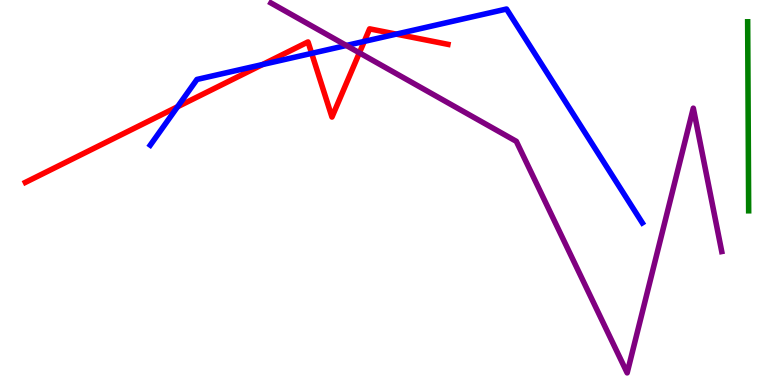[{'lines': ['blue', 'red'], 'intersections': [{'x': 2.29, 'y': 7.23}, {'x': 3.39, 'y': 8.32}, {'x': 4.02, 'y': 8.61}, {'x': 4.7, 'y': 8.92}, {'x': 5.11, 'y': 9.11}]}, {'lines': ['green', 'red'], 'intersections': []}, {'lines': ['purple', 'red'], 'intersections': [{'x': 4.64, 'y': 8.63}]}, {'lines': ['blue', 'green'], 'intersections': []}, {'lines': ['blue', 'purple'], 'intersections': [{'x': 4.47, 'y': 8.82}]}, {'lines': ['green', 'purple'], 'intersections': []}]